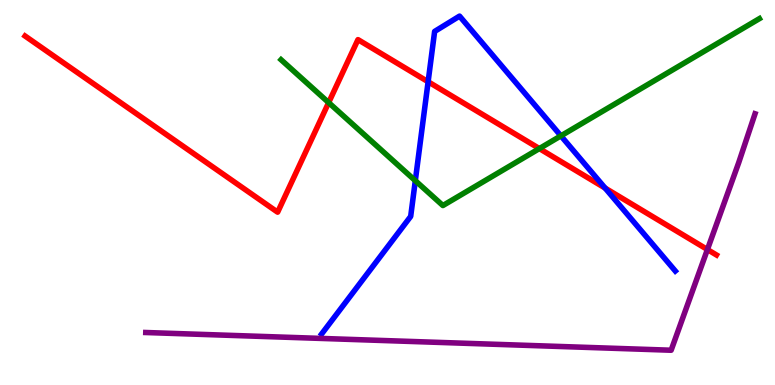[{'lines': ['blue', 'red'], 'intersections': [{'x': 5.52, 'y': 7.88}, {'x': 7.81, 'y': 5.12}]}, {'lines': ['green', 'red'], 'intersections': [{'x': 4.24, 'y': 7.33}, {'x': 6.96, 'y': 6.14}]}, {'lines': ['purple', 'red'], 'intersections': [{'x': 9.13, 'y': 3.52}]}, {'lines': ['blue', 'green'], 'intersections': [{'x': 5.36, 'y': 5.31}, {'x': 7.24, 'y': 6.47}]}, {'lines': ['blue', 'purple'], 'intersections': []}, {'lines': ['green', 'purple'], 'intersections': []}]